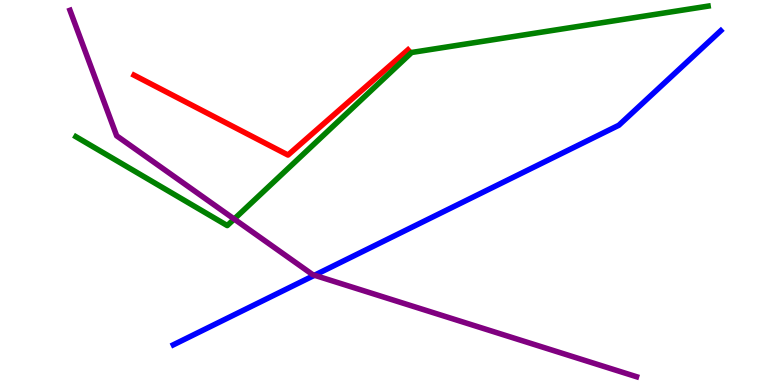[{'lines': ['blue', 'red'], 'intersections': []}, {'lines': ['green', 'red'], 'intersections': []}, {'lines': ['purple', 'red'], 'intersections': []}, {'lines': ['blue', 'green'], 'intersections': []}, {'lines': ['blue', 'purple'], 'intersections': [{'x': 4.06, 'y': 2.85}]}, {'lines': ['green', 'purple'], 'intersections': [{'x': 3.02, 'y': 4.31}]}]